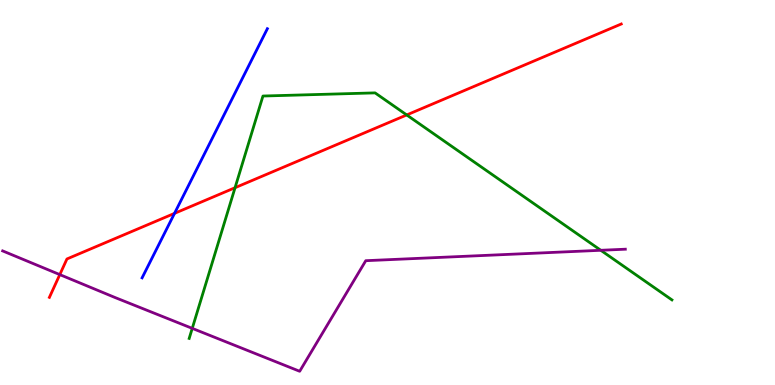[{'lines': ['blue', 'red'], 'intersections': [{'x': 2.25, 'y': 4.46}]}, {'lines': ['green', 'red'], 'intersections': [{'x': 3.03, 'y': 5.12}, {'x': 5.25, 'y': 7.01}]}, {'lines': ['purple', 'red'], 'intersections': [{'x': 0.772, 'y': 2.87}]}, {'lines': ['blue', 'green'], 'intersections': []}, {'lines': ['blue', 'purple'], 'intersections': []}, {'lines': ['green', 'purple'], 'intersections': [{'x': 2.48, 'y': 1.47}, {'x': 7.75, 'y': 3.5}]}]